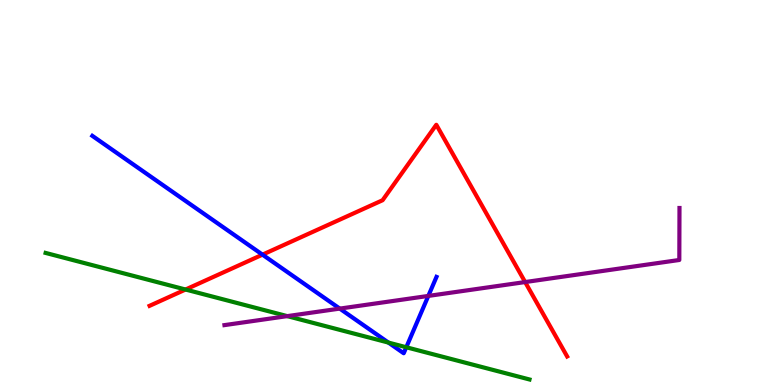[{'lines': ['blue', 'red'], 'intersections': [{'x': 3.39, 'y': 3.39}]}, {'lines': ['green', 'red'], 'intersections': [{'x': 2.39, 'y': 2.48}]}, {'lines': ['purple', 'red'], 'intersections': [{'x': 6.78, 'y': 2.67}]}, {'lines': ['blue', 'green'], 'intersections': [{'x': 5.01, 'y': 1.1}, {'x': 5.24, 'y': 0.98}]}, {'lines': ['blue', 'purple'], 'intersections': [{'x': 4.38, 'y': 1.98}, {'x': 5.53, 'y': 2.31}]}, {'lines': ['green', 'purple'], 'intersections': [{'x': 3.71, 'y': 1.79}]}]